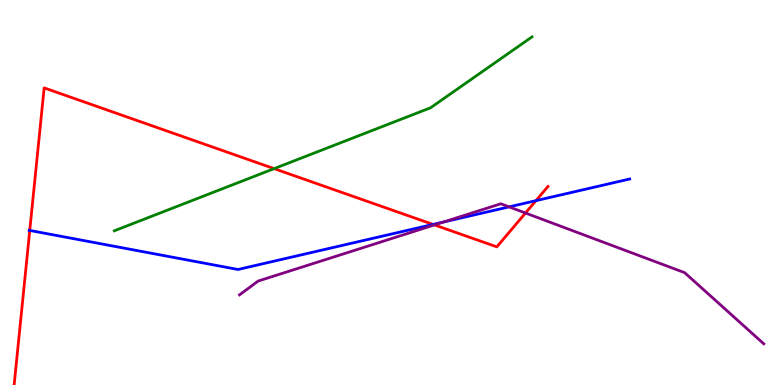[{'lines': ['blue', 'red'], 'intersections': [{'x': 0.384, 'y': 4.01}, {'x': 5.59, 'y': 4.17}, {'x': 6.92, 'y': 4.79}]}, {'lines': ['green', 'red'], 'intersections': [{'x': 3.54, 'y': 5.62}]}, {'lines': ['purple', 'red'], 'intersections': [{'x': 5.61, 'y': 4.16}, {'x': 6.78, 'y': 4.47}]}, {'lines': ['blue', 'green'], 'intersections': []}, {'lines': ['blue', 'purple'], 'intersections': [{'x': 5.72, 'y': 4.23}, {'x': 6.57, 'y': 4.63}]}, {'lines': ['green', 'purple'], 'intersections': []}]